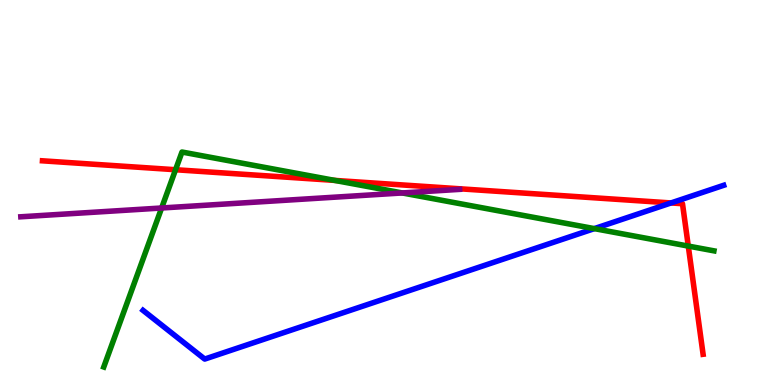[{'lines': ['blue', 'red'], 'intersections': [{'x': 8.66, 'y': 4.73}]}, {'lines': ['green', 'red'], 'intersections': [{'x': 2.27, 'y': 5.59}, {'x': 4.32, 'y': 5.31}, {'x': 8.88, 'y': 3.61}]}, {'lines': ['purple', 'red'], 'intersections': []}, {'lines': ['blue', 'green'], 'intersections': [{'x': 7.67, 'y': 4.06}]}, {'lines': ['blue', 'purple'], 'intersections': []}, {'lines': ['green', 'purple'], 'intersections': [{'x': 2.09, 'y': 4.6}, {'x': 5.19, 'y': 4.99}]}]